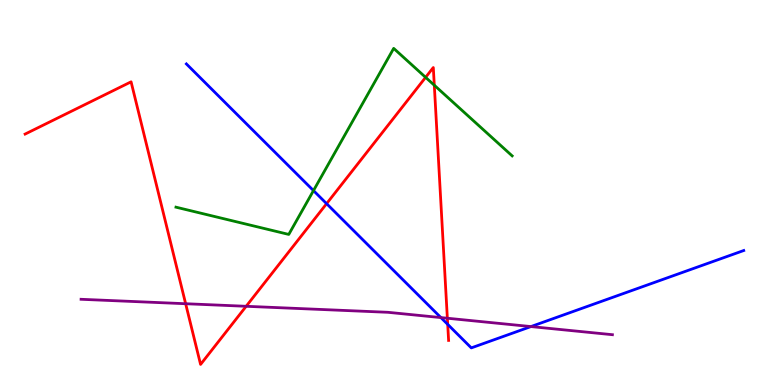[{'lines': ['blue', 'red'], 'intersections': [{'x': 4.21, 'y': 4.71}, {'x': 5.78, 'y': 1.57}]}, {'lines': ['green', 'red'], 'intersections': [{'x': 5.49, 'y': 7.99}, {'x': 5.6, 'y': 7.79}]}, {'lines': ['purple', 'red'], 'intersections': [{'x': 2.4, 'y': 2.11}, {'x': 3.18, 'y': 2.04}, {'x': 5.77, 'y': 1.73}]}, {'lines': ['blue', 'green'], 'intersections': [{'x': 4.04, 'y': 5.05}]}, {'lines': ['blue', 'purple'], 'intersections': [{'x': 5.69, 'y': 1.75}, {'x': 6.85, 'y': 1.52}]}, {'lines': ['green', 'purple'], 'intersections': []}]